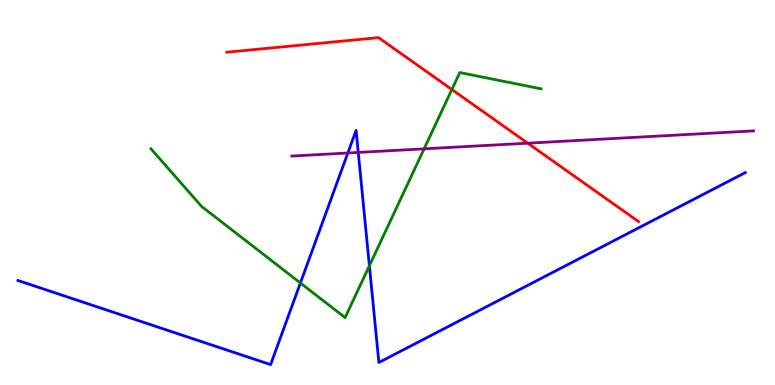[{'lines': ['blue', 'red'], 'intersections': []}, {'lines': ['green', 'red'], 'intersections': [{'x': 5.83, 'y': 7.68}]}, {'lines': ['purple', 'red'], 'intersections': [{'x': 6.81, 'y': 6.28}]}, {'lines': ['blue', 'green'], 'intersections': [{'x': 3.88, 'y': 2.65}, {'x': 4.77, 'y': 3.1}]}, {'lines': ['blue', 'purple'], 'intersections': [{'x': 4.49, 'y': 6.03}, {'x': 4.62, 'y': 6.04}]}, {'lines': ['green', 'purple'], 'intersections': [{'x': 5.47, 'y': 6.13}]}]